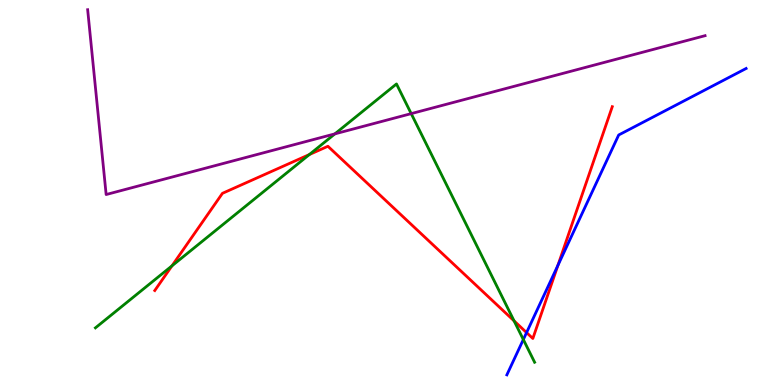[{'lines': ['blue', 'red'], 'intersections': [{'x': 6.79, 'y': 1.36}, {'x': 7.2, 'y': 3.11}]}, {'lines': ['green', 'red'], 'intersections': [{'x': 2.22, 'y': 3.09}, {'x': 3.99, 'y': 5.99}, {'x': 6.63, 'y': 1.67}]}, {'lines': ['purple', 'red'], 'intersections': []}, {'lines': ['blue', 'green'], 'intersections': [{'x': 6.75, 'y': 1.18}]}, {'lines': ['blue', 'purple'], 'intersections': []}, {'lines': ['green', 'purple'], 'intersections': [{'x': 4.32, 'y': 6.52}, {'x': 5.31, 'y': 7.05}]}]